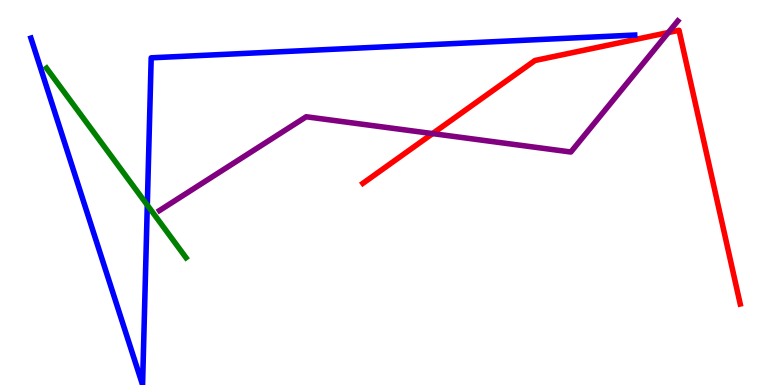[{'lines': ['blue', 'red'], 'intersections': []}, {'lines': ['green', 'red'], 'intersections': []}, {'lines': ['purple', 'red'], 'intersections': [{'x': 5.58, 'y': 6.53}, {'x': 8.62, 'y': 9.15}]}, {'lines': ['blue', 'green'], 'intersections': [{'x': 1.9, 'y': 4.67}]}, {'lines': ['blue', 'purple'], 'intersections': []}, {'lines': ['green', 'purple'], 'intersections': []}]